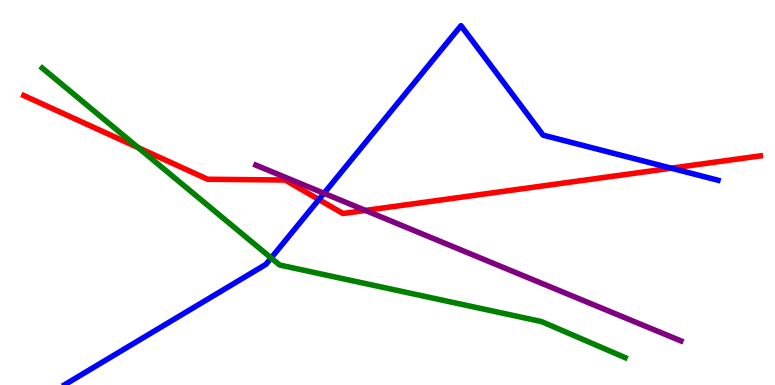[{'lines': ['blue', 'red'], 'intersections': [{'x': 4.11, 'y': 4.82}, {'x': 8.66, 'y': 5.63}]}, {'lines': ['green', 'red'], 'intersections': [{'x': 1.78, 'y': 6.17}]}, {'lines': ['purple', 'red'], 'intersections': [{'x': 4.72, 'y': 4.53}]}, {'lines': ['blue', 'green'], 'intersections': [{'x': 3.5, 'y': 3.3}]}, {'lines': ['blue', 'purple'], 'intersections': [{'x': 4.18, 'y': 4.98}]}, {'lines': ['green', 'purple'], 'intersections': []}]